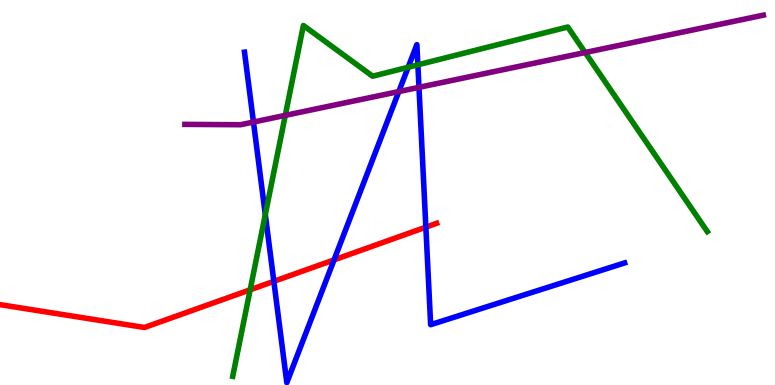[{'lines': ['blue', 'red'], 'intersections': [{'x': 3.53, 'y': 2.69}, {'x': 4.31, 'y': 3.25}, {'x': 5.49, 'y': 4.1}]}, {'lines': ['green', 'red'], 'intersections': [{'x': 3.23, 'y': 2.47}]}, {'lines': ['purple', 'red'], 'intersections': []}, {'lines': ['blue', 'green'], 'intersections': [{'x': 3.42, 'y': 4.43}, {'x': 5.27, 'y': 8.25}, {'x': 5.39, 'y': 8.32}]}, {'lines': ['blue', 'purple'], 'intersections': [{'x': 3.27, 'y': 6.83}, {'x': 5.15, 'y': 7.62}, {'x': 5.41, 'y': 7.73}]}, {'lines': ['green', 'purple'], 'intersections': [{'x': 3.68, 'y': 7.0}, {'x': 7.55, 'y': 8.64}]}]